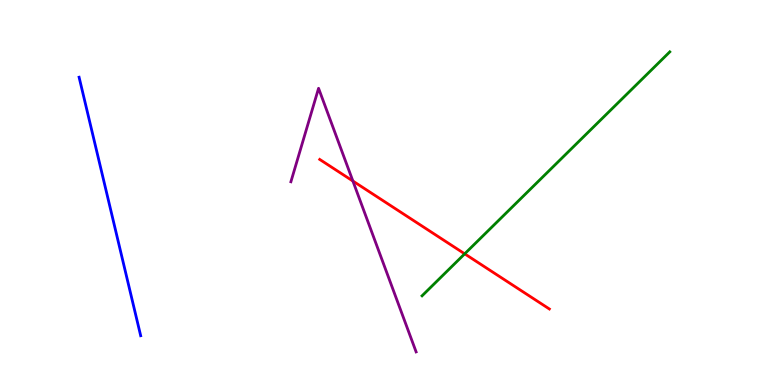[{'lines': ['blue', 'red'], 'intersections': []}, {'lines': ['green', 'red'], 'intersections': [{'x': 6.0, 'y': 3.41}]}, {'lines': ['purple', 'red'], 'intersections': [{'x': 4.55, 'y': 5.3}]}, {'lines': ['blue', 'green'], 'intersections': []}, {'lines': ['blue', 'purple'], 'intersections': []}, {'lines': ['green', 'purple'], 'intersections': []}]